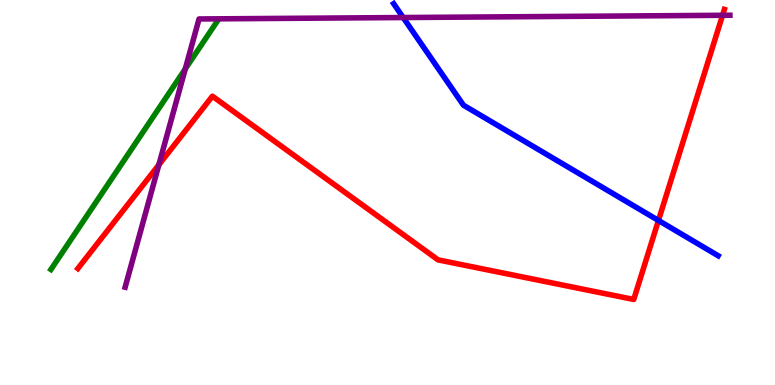[{'lines': ['blue', 'red'], 'intersections': [{'x': 8.5, 'y': 4.27}]}, {'lines': ['green', 'red'], 'intersections': []}, {'lines': ['purple', 'red'], 'intersections': [{'x': 2.05, 'y': 5.72}, {'x': 9.32, 'y': 9.6}]}, {'lines': ['blue', 'green'], 'intersections': []}, {'lines': ['blue', 'purple'], 'intersections': [{'x': 5.2, 'y': 9.54}]}, {'lines': ['green', 'purple'], 'intersections': [{'x': 2.39, 'y': 8.21}]}]